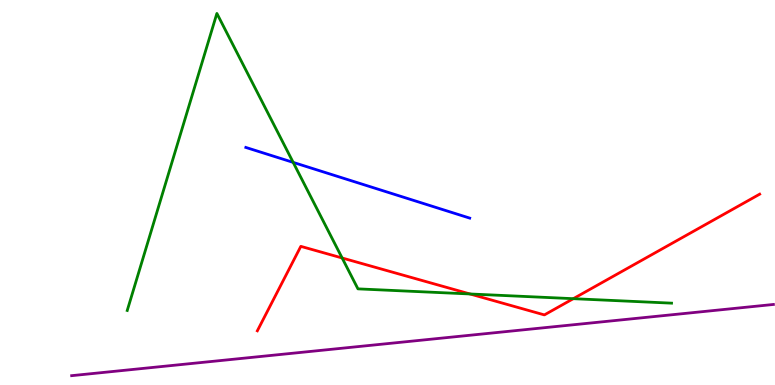[{'lines': ['blue', 'red'], 'intersections': []}, {'lines': ['green', 'red'], 'intersections': [{'x': 4.41, 'y': 3.3}, {'x': 6.06, 'y': 2.36}, {'x': 7.4, 'y': 2.24}]}, {'lines': ['purple', 'red'], 'intersections': []}, {'lines': ['blue', 'green'], 'intersections': [{'x': 3.78, 'y': 5.78}]}, {'lines': ['blue', 'purple'], 'intersections': []}, {'lines': ['green', 'purple'], 'intersections': []}]